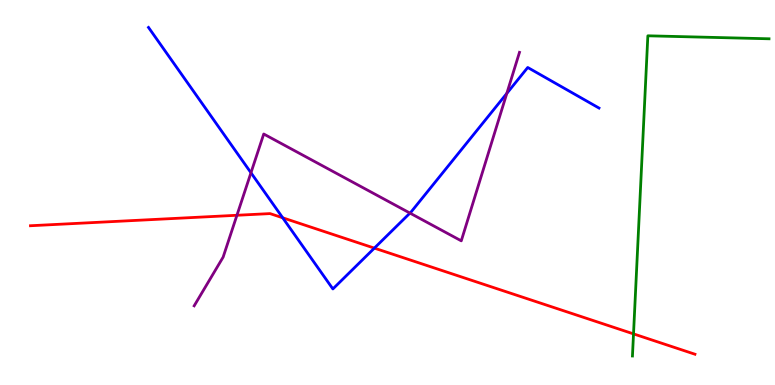[{'lines': ['blue', 'red'], 'intersections': [{'x': 3.65, 'y': 4.34}, {'x': 4.83, 'y': 3.56}]}, {'lines': ['green', 'red'], 'intersections': [{'x': 8.17, 'y': 1.33}]}, {'lines': ['purple', 'red'], 'intersections': [{'x': 3.06, 'y': 4.41}]}, {'lines': ['blue', 'green'], 'intersections': []}, {'lines': ['blue', 'purple'], 'intersections': [{'x': 3.24, 'y': 5.51}, {'x': 5.29, 'y': 4.47}, {'x': 6.54, 'y': 7.57}]}, {'lines': ['green', 'purple'], 'intersections': []}]